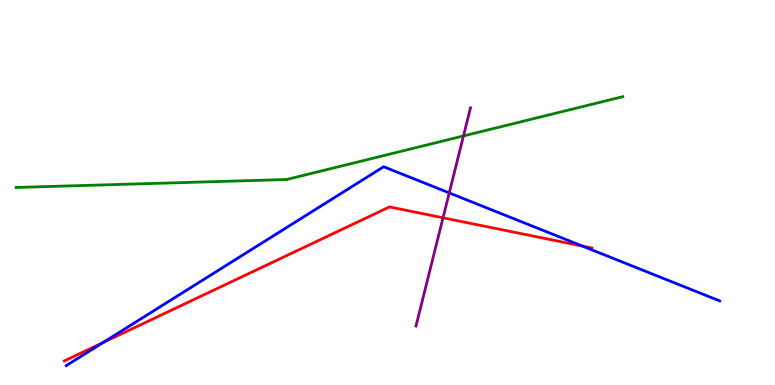[{'lines': ['blue', 'red'], 'intersections': [{'x': 1.33, 'y': 1.1}, {'x': 7.51, 'y': 3.61}]}, {'lines': ['green', 'red'], 'intersections': []}, {'lines': ['purple', 'red'], 'intersections': [{'x': 5.72, 'y': 4.34}]}, {'lines': ['blue', 'green'], 'intersections': []}, {'lines': ['blue', 'purple'], 'intersections': [{'x': 5.8, 'y': 4.99}]}, {'lines': ['green', 'purple'], 'intersections': [{'x': 5.98, 'y': 6.47}]}]